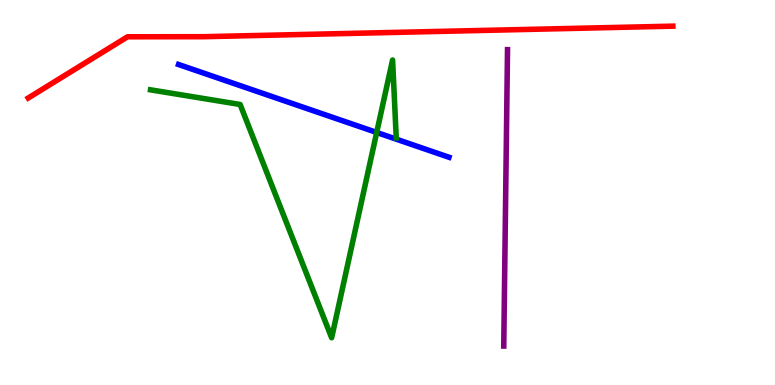[{'lines': ['blue', 'red'], 'intersections': []}, {'lines': ['green', 'red'], 'intersections': []}, {'lines': ['purple', 'red'], 'intersections': []}, {'lines': ['blue', 'green'], 'intersections': [{'x': 4.86, 'y': 6.56}]}, {'lines': ['blue', 'purple'], 'intersections': []}, {'lines': ['green', 'purple'], 'intersections': []}]